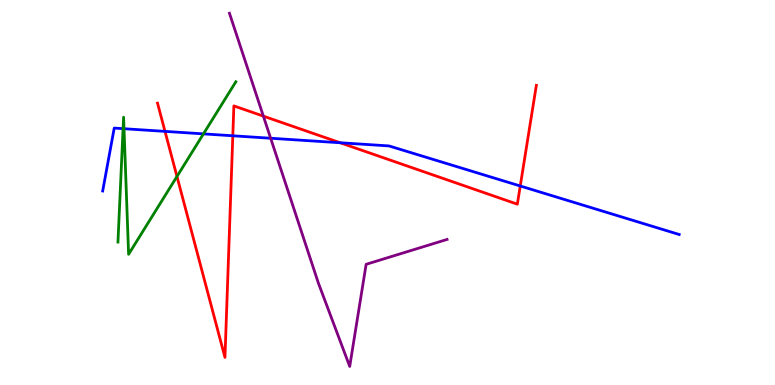[{'lines': ['blue', 'red'], 'intersections': [{'x': 2.13, 'y': 6.59}, {'x': 3.0, 'y': 6.47}, {'x': 4.39, 'y': 6.29}, {'x': 6.71, 'y': 5.17}]}, {'lines': ['green', 'red'], 'intersections': [{'x': 2.28, 'y': 5.42}]}, {'lines': ['purple', 'red'], 'intersections': [{'x': 3.4, 'y': 6.98}]}, {'lines': ['blue', 'green'], 'intersections': [{'x': 1.59, 'y': 6.66}, {'x': 1.6, 'y': 6.66}, {'x': 2.63, 'y': 6.52}]}, {'lines': ['blue', 'purple'], 'intersections': [{'x': 3.49, 'y': 6.41}]}, {'lines': ['green', 'purple'], 'intersections': []}]